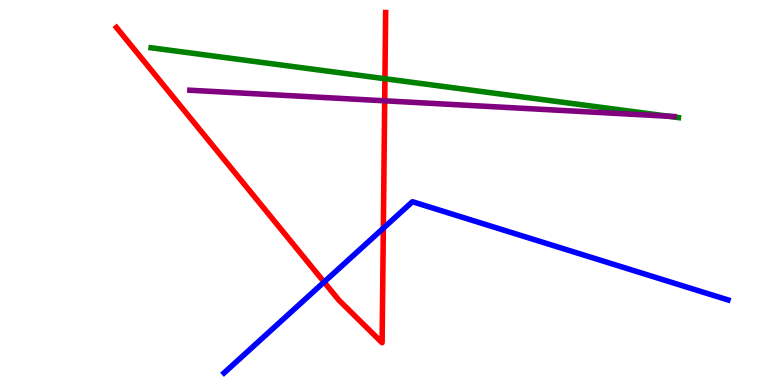[{'lines': ['blue', 'red'], 'intersections': [{'x': 4.18, 'y': 2.67}, {'x': 4.95, 'y': 4.07}]}, {'lines': ['green', 'red'], 'intersections': [{'x': 4.97, 'y': 7.96}]}, {'lines': ['purple', 'red'], 'intersections': [{'x': 4.96, 'y': 7.38}]}, {'lines': ['blue', 'green'], 'intersections': []}, {'lines': ['blue', 'purple'], 'intersections': []}, {'lines': ['green', 'purple'], 'intersections': [{'x': 8.62, 'y': 6.98}]}]